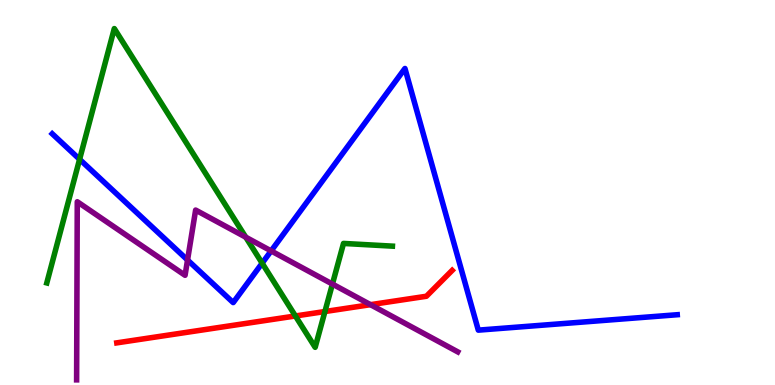[{'lines': ['blue', 'red'], 'intersections': []}, {'lines': ['green', 'red'], 'intersections': [{'x': 3.81, 'y': 1.79}, {'x': 4.19, 'y': 1.91}]}, {'lines': ['purple', 'red'], 'intersections': [{'x': 4.78, 'y': 2.09}]}, {'lines': ['blue', 'green'], 'intersections': [{'x': 1.03, 'y': 5.86}, {'x': 3.38, 'y': 3.16}]}, {'lines': ['blue', 'purple'], 'intersections': [{'x': 2.42, 'y': 3.25}, {'x': 3.5, 'y': 3.48}]}, {'lines': ['green', 'purple'], 'intersections': [{'x': 3.17, 'y': 3.84}, {'x': 4.29, 'y': 2.62}]}]